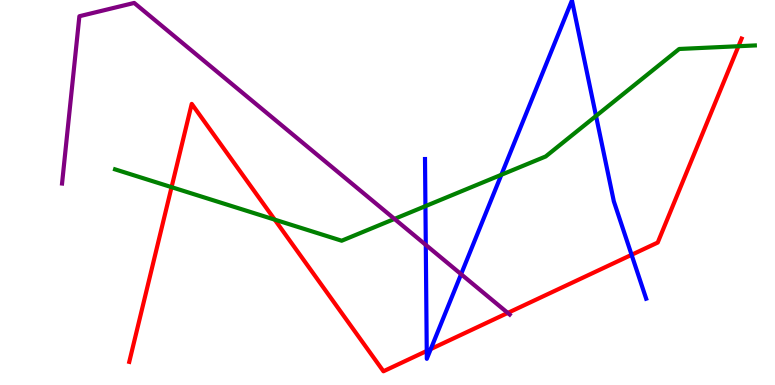[{'lines': ['blue', 'red'], 'intersections': [{'x': 5.51, 'y': 0.885}, {'x': 5.56, 'y': 0.934}, {'x': 8.15, 'y': 3.38}]}, {'lines': ['green', 'red'], 'intersections': [{'x': 2.21, 'y': 5.14}, {'x': 3.54, 'y': 4.3}, {'x': 9.53, 'y': 8.8}]}, {'lines': ['purple', 'red'], 'intersections': [{'x': 6.55, 'y': 1.87}]}, {'lines': ['blue', 'green'], 'intersections': [{'x': 5.49, 'y': 4.65}, {'x': 6.47, 'y': 5.46}, {'x': 7.69, 'y': 6.99}]}, {'lines': ['blue', 'purple'], 'intersections': [{'x': 5.49, 'y': 3.64}, {'x': 5.95, 'y': 2.88}]}, {'lines': ['green', 'purple'], 'intersections': [{'x': 5.09, 'y': 4.31}]}]